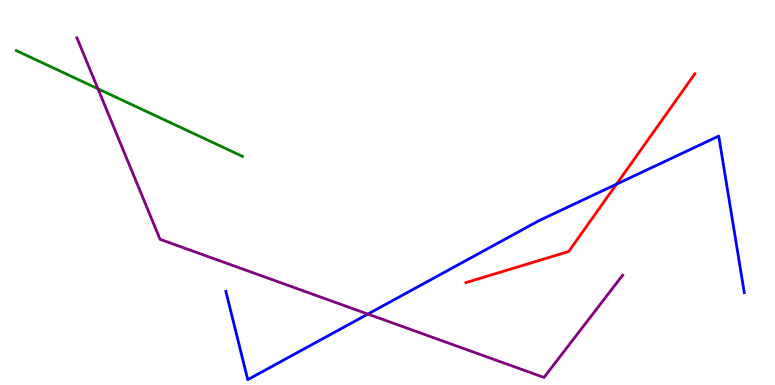[{'lines': ['blue', 'red'], 'intersections': [{'x': 7.95, 'y': 5.22}]}, {'lines': ['green', 'red'], 'intersections': []}, {'lines': ['purple', 'red'], 'intersections': []}, {'lines': ['blue', 'green'], 'intersections': []}, {'lines': ['blue', 'purple'], 'intersections': [{'x': 4.75, 'y': 1.84}]}, {'lines': ['green', 'purple'], 'intersections': [{'x': 1.26, 'y': 7.69}]}]